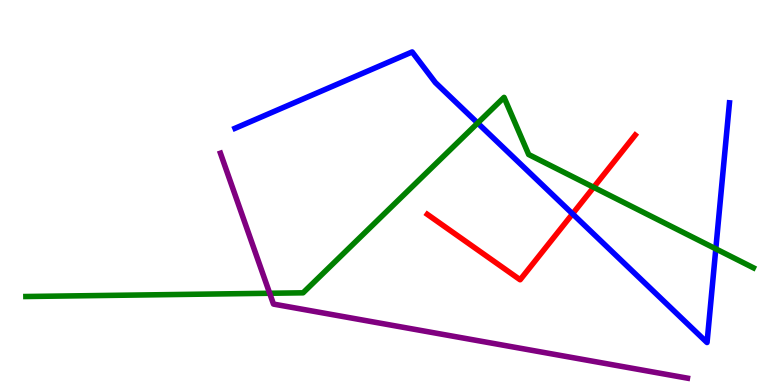[{'lines': ['blue', 'red'], 'intersections': [{'x': 7.39, 'y': 4.45}]}, {'lines': ['green', 'red'], 'intersections': [{'x': 7.66, 'y': 5.14}]}, {'lines': ['purple', 'red'], 'intersections': []}, {'lines': ['blue', 'green'], 'intersections': [{'x': 6.16, 'y': 6.8}, {'x': 9.24, 'y': 3.54}]}, {'lines': ['blue', 'purple'], 'intersections': []}, {'lines': ['green', 'purple'], 'intersections': [{'x': 3.48, 'y': 2.38}]}]